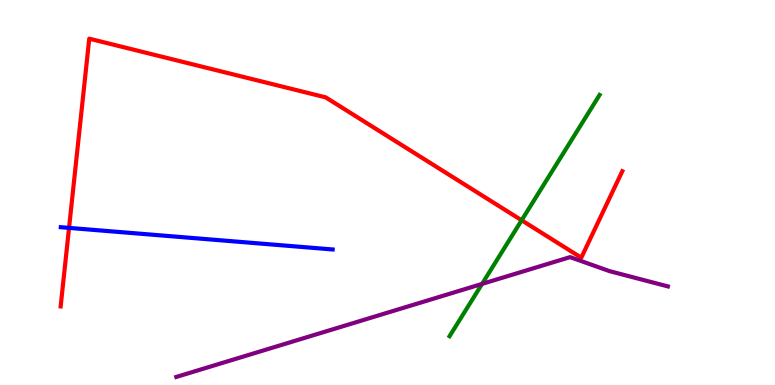[{'lines': ['blue', 'red'], 'intersections': [{'x': 0.891, 'y': 4.08}]}, {'lines': ['green', 'red'], 'intersections': [{'x': 6.73, 'y': 4.28}]}, {'lines': ['purple', 'red'], 'intersections': []}, {'lines': ['blue', 'green'], 'intersections': []}, {'lines': ['blue', 'purple'], 'intersections': []}, {'lines': ['green', 'purple'], 'intersections': [{'x': 6.22, 'y': 2.63}]}]